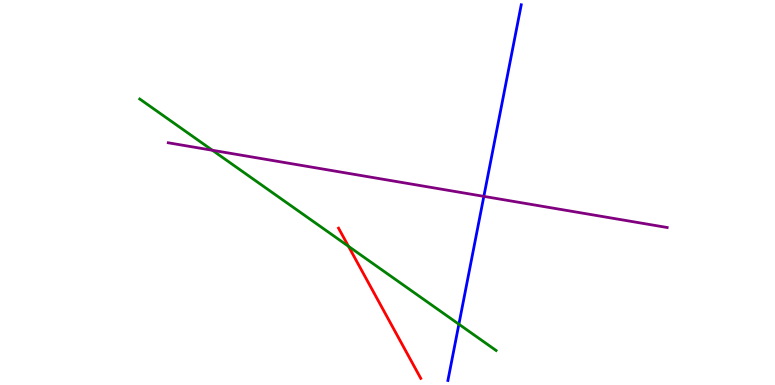[{'lines': ['blue', 'red'], 'intersections': []}, {'lines': ['green', 'red'], 'intersections': [{'x': 4.5, 'y': 3.6}]}, {'lines': ['purple', 'red'], 'intersections': []}, {'lines': ['blue', 'green'], 'intersections': [{'x': 5.92, 'y': 1.58}]}, {'lines': ['blue', 'purple'], 'intersections': [{'x': 6.24, 'y': 4.9}]}, {'lines': ['green', 'purple'], 'intersections': [{'x': 2.74, 'y': 6.1}]}]